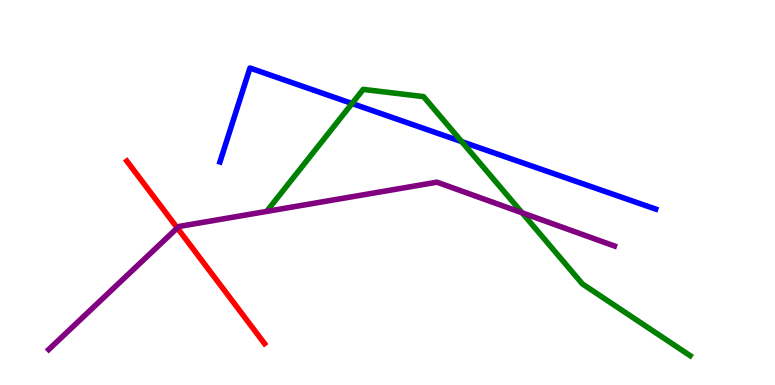[{'lines': ['blue', 'red'], 'intersections': []}, {'lines': ['green', 'red'], 'intersections': []}, {'lines': ['purple', 'red'], 'intersections': [{'x': 2.29, 'y': 4.08}]}, {'lines': ['blue', 'green'], 'intersections': [{'x': 4.54, 'y': 7.31}, {'x': 5.96, 'y': 6.32}]}, {'lines': ['blue', 'purple'], 'intersections': []}, {'lines': ['green', 'purple'], 'intersections': [{'x': 6.74, 'y': 4.47}]}]